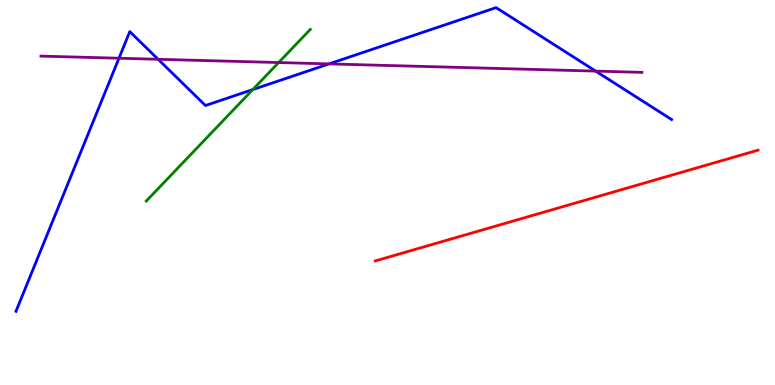[{'lines': ['blue', 'red'], 'intersections': []}, {'lines': ['green', 'red'], 'intersections': []}, {'lines': ['purple', 'red'], 'intersections': []}, {'lines': ['blue', 'green'], 'intersections': [{'x': 3.26, 'y': 7.67}]}, {'lines': ['blue', 'purple'], 'intersections': [{'x': 1.54, 'y': 8.49}, {'x': 2.04, 'y': 8.46}, {'x': 4.25, 'y': 8.34}, {'x': 7.69, 'y': 8.15}]}, {'lines': ['green', 'purple'], 'intersections': [{'x': 3.6, 'y': 8.38}]}]